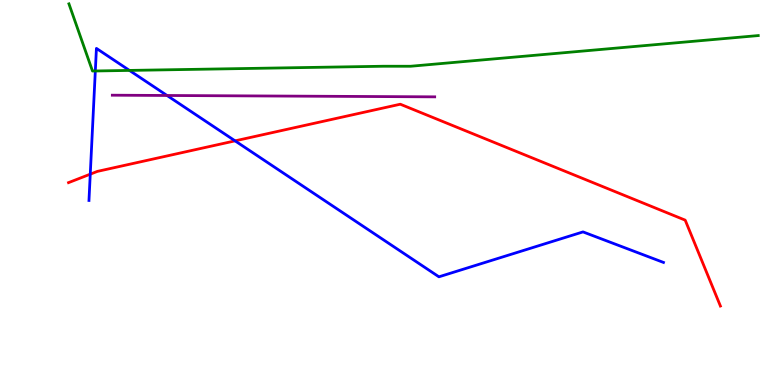[{'lines': ['blue', 'red'], 'intersections': [{'x': 1.16, 'y': 5.48}, {'x': 3.03, 'y': 6.34}]}, {'lines': ['green', 'red'], 'intersections': []}, {'lines': ['purple', 'red'], 'intersections': []}, {'lines': ['blue', 'green'], 'intersections': [{'x': 1.23, 'y': 8.16}, {'x': 1.67, 'y': 8.17}]}, {'lines': ['blue', 'purple'], 'intersections': [{'x': 2.16, 'y': 7.52}]}, {'lines': ['green', 'purple'], 'intersections': []}]